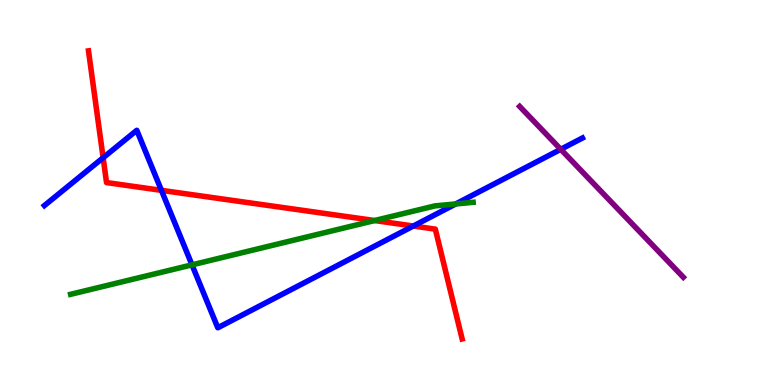[{'lines': ['blue', 'red'], 'intersections': [{'x': 1.33, 'y': 5.9}, {'x': 2.08, 'y': 5.06}, {'x': 5.33, 'y': 4.13}]}, {'lines': ['green', 'red'], 'intersections': [{'x': 4.83, 'y': 4.27}]}, {'lines': ['purple', 'red'], 'intersections': []}, {'lines': ['blue', 'green'], 'intersections': [{'x': 2.48, 'y': 3.12}, {'x': 5.88, 'y': 4.7}]}, {'lines': ['blue', 'purple'], 'intersections': [{'x': 7.24, 'y': 6.12}]}, {'lines': ['green', 'purple'], 'intersections': []}]